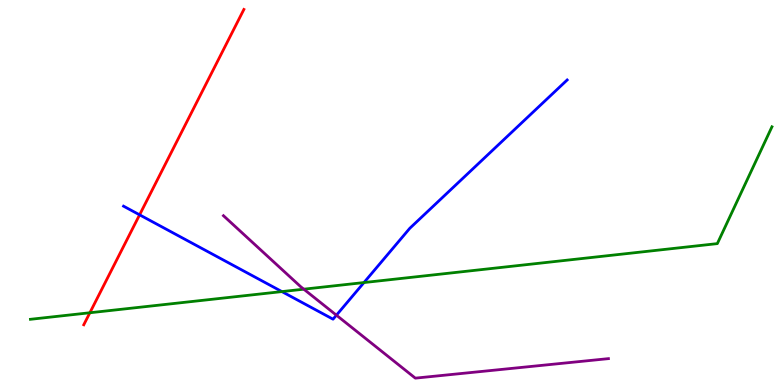[{'lines': ['blue', 'red'], 'intersections': [{'x': 1.8, 'y': 4.42}]}, {'lines': ['green', 'red'], 'intersections': [{'x': 1.16, 'y': 1.88}]}, {'lines': ['purple', 'red'], 'intersections': []}, {'lines': ['blue', 'green'], 'intersections': [{'x': 3.64, 'y': 2.43}, {'x': 4.7, 'y': 2.66}]}, {'lines': ['blue', 'purple'], 'intersections': [{'x': 4.34, 'y': 1.81}]}, {'lines': ['green', 'purple'], 'intersections': [{'x': 3.92, 'y': 2.49}]}]